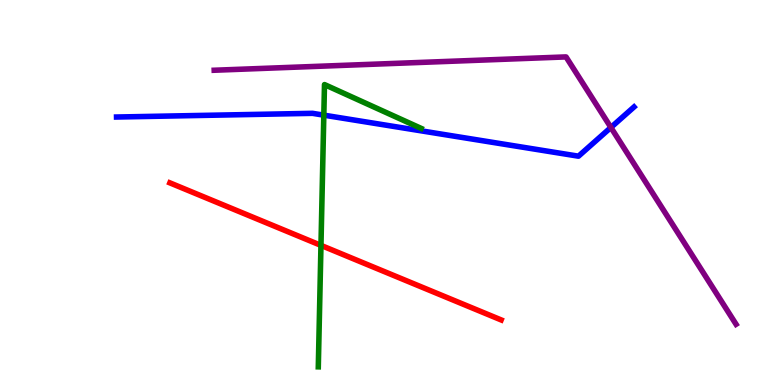[{'lines': ['blue', 'red'], 'intersections': []}, {'lines': ['green', 'red'], 'intersections': [{'x': 4.14, 'y': 3.63}]}, {'lines': ['purple', 'red'], 'intersections': []}, {'lines': ['blue', 'green'], 'intersections': [{'x': 4.18, 'y': 7.01}]}, {'lines': ['blue', 'purple'], 'intersections': [{'x': 7.88, 'y': 6.69}]}, {'lines': ['green', 'purple'], 'intersections': []}]